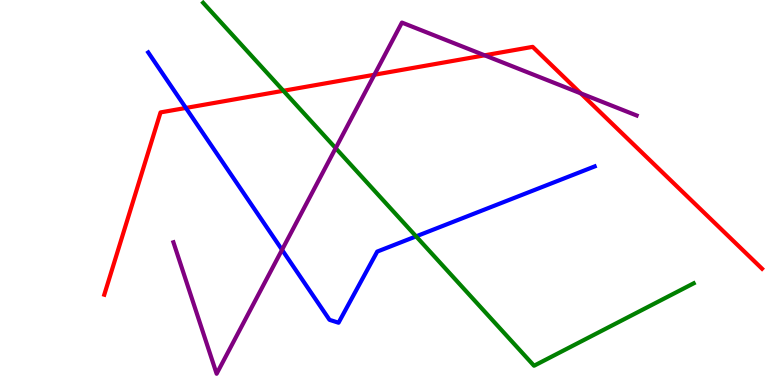[{'lines': ['blue', 'red'], 'intersections': [{'x': 2.4, 'y': 7.2}]}, {'lines': ['green', 'red'], 'intersections': [{'x': 3.66, 'y': 7.64}]}, {'lines': ['purple', 'red'], 'intersections': [{'x': 4.83, 'y': 8.06}, {'x': 6.25, 'y': 8.56}, {'x': 7.49, 'y': 7.58}]}, {'lines': ['blue', 'green'], 'intersections': [{'x': 5.37, 'y': 3.86}]}, {'lines': ['blue', 'purple'], 'intersections': [{'x': 3.64, 'y': 3.51}]}, {'lines': ['green', 'purple'], 'intersections': [{'x': 4.33, 'y': 6.15}]}]